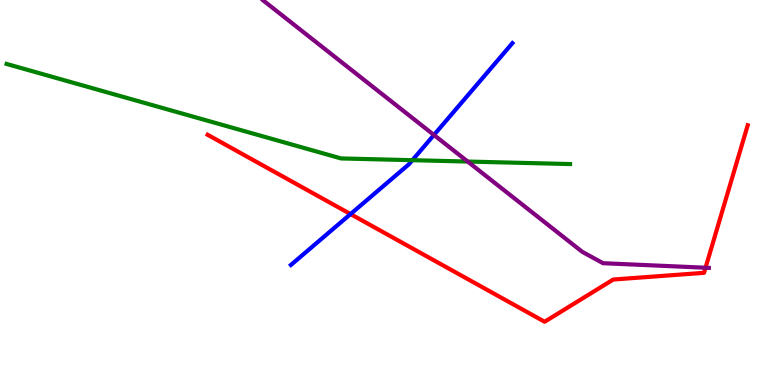[{'lines': ['blue', 'red'], 'intersections': [{'x': 4.52, 'y': 4.44}]}, {'lines': ['green', 'red'], 'intersections': []}, {'lines': ['purple', 'red'], 'intersections': [{'x': 9.1, 'y': 3.05}]}, {'lines': ['blue', 'green'], 'intersections': [{'x': 5.32, 'y': 5.84}]}, {'lines': ['blue', 'purple'], 'intersections': [{'x': 5.6, 'y': 6.49}]}, {'lines': ['green', 'purple'], 'intersections': [{'x': 6.03, 'y': 5.8}]}]